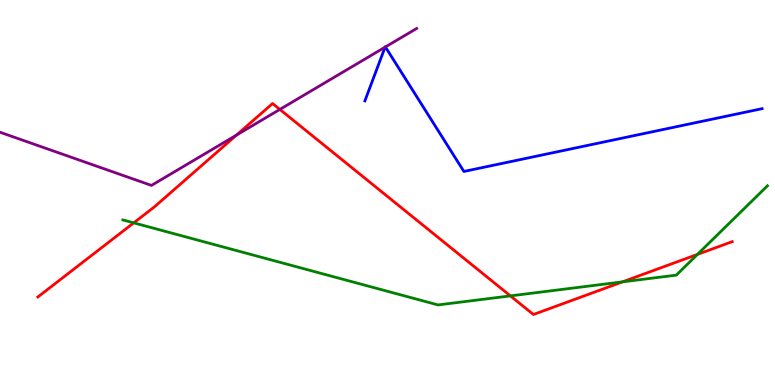[{'lines': ['blue', 'red'], 'intersections': []}, {'lines': ['green', 'red'], 'intersections': [{'x': 1.73, 'y': 4.21}, {'x': 6.59, 'y': 2.31}, {'x': 8.03, 'y': 2.68}, {'x': 9.0, 'y': 3.39}]}, {'lines': ['purple', 'red'], 'intersections': [{'x': 3.05, 'y': 6.49}, {'x': 3.61, 'y': 7.16}]}, {'lines': ['blue', 'green'], 'intersections': []}, {'lines': ['blue', 'purple'], 'intersections': [{'x': 4.97, 'y': 8.78}, {'x': 4.97, 'y': 8.78}]}, {'lines': ['green', 'purple'], 'intersections': []}]